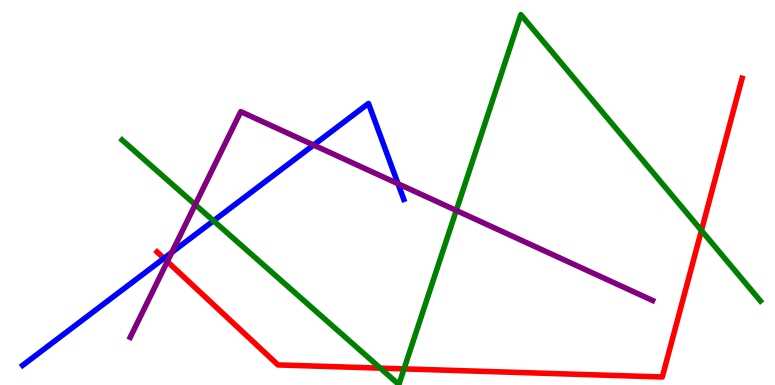[{'lines': ['blue', 'red'], 'intersections': [{'x': 2.12, 'y': 3.29}]}, {'lines': ['green', 'red'], 'intersections': [{'x': 4.91, 'y': 0.438}, {'x': 5.21, 'y': 0.419}, {'x': 9.05, 'y': 4.01}]}, {'lines': ['purple', 'red'], 'intersections': [{'x': 2.16, 'y': 3.21}]}, {'lines': ['blue', 'green'], 'intersections': [{'x': 2.76, 'y': 4.27}]}, {'lines': ['blue', 'purple'], 'intersections': [{'x': 2.22, 'y': 3.44}, {'x': 4.05, 'y': 6.23}, {'x': 5.14, 'y': 5.23}]}, {'lines': ['green', 'purple'], 'intersections': [{'x': 2.52, 'y': 4.69}, {'x': 5.89, 'y': 4.53}]}]